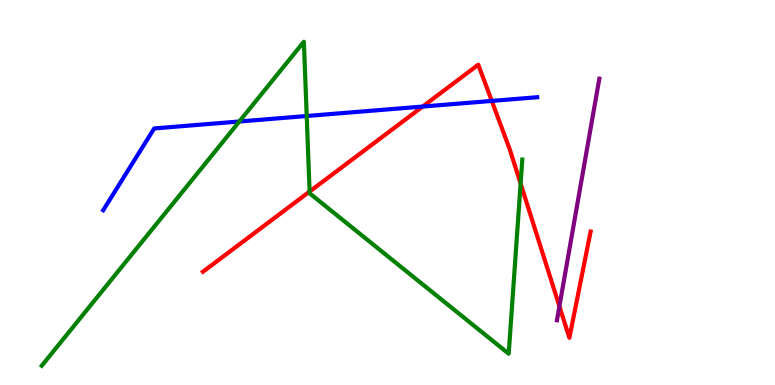[{'lines': ['blue', 'red'], 'intersections': [{'x': 5.45, 'y': 7.23}, {'x': 6.35, 'y': 7.38}]}, {'lines': ['green', 'red'], 'intersections': [{'x': 3.99, 'y': 5.02}, {'x': 6.72, 'y': 5.23}]}, {'lines': ['purple', 'red'], 'intersections': [{'x': 7.22, 'y': 2.04}]}, {'lines': ['blue', 'green'], 'intersections': [{'x': 3.09, 'y': 6.84}, {'x': 3.96, 'y': 6.99}]}, {'lines': ['blue', 'purple'], 'intersections': []}, {'lines': ['green', 'purple'], 'intersections': []}]